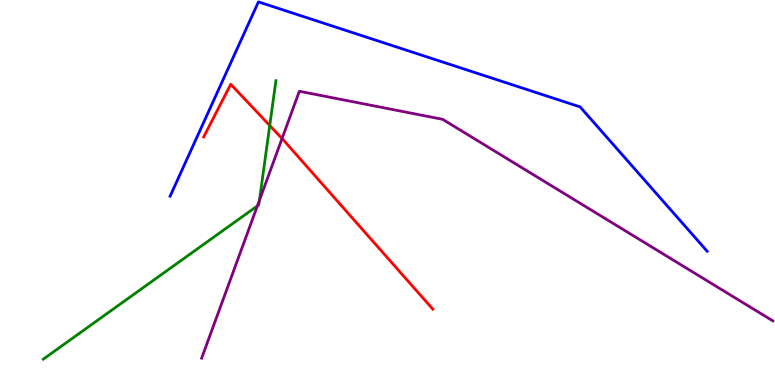[{'lines': ['blue', 'red'], 'intersections': []}, {'lines': ['green', 'red'], 'intersections': [{'x': 3.48, 'y': 6.74}]}, {'lines': ['purple', 'red'], 'intersections': [{'x': 3.64, 'y': 6.4}]}, {'lines': ['blue', 'green'], 'intersections': []}, {'lines': ['blue', 'purple'], 'intersections': []}, {'lines': ['green', 'purple'], 'intersections': [{'x': 3.32, 'y': 4.65}, {'x': 3.35, 'y': 4.8}]}]